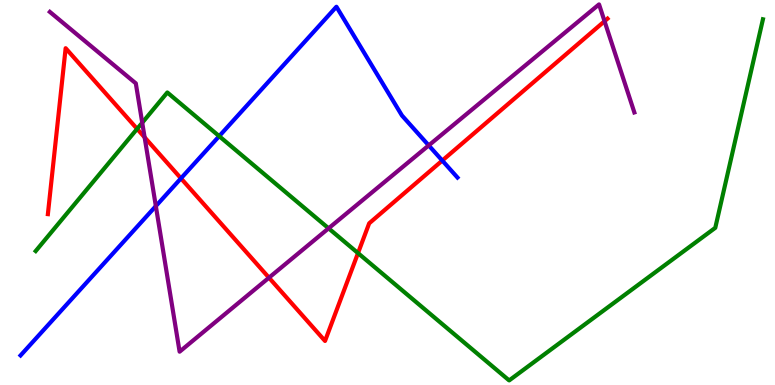[{'lines': ['blue', 'red'], 'intersections': [{'x': 2.34, 'y': 5.37}, {'x': 5.71, 'y': 5.83}]}, {'lines': ['green', 'red'], 'intersections': [{'x': 1.77, 'y': 6.65}, {'x': 4.62, 'y': 3.43}]}, {'lines': ['purple', 'red'], 'intersections': [{'x': 1.87, 'y': 6.43}, {'x': 3.47, 'y': 2.79}, {'x': 7.8, 'y': 9.45}]}, {'lines': ['blue', 'green'], 'intersections': [{'x': 2.83, 'y': 6.46}]}, {'lines': ['blue', 'purple'], 'intersections': [{'x': 2.01, 'y': 4.65}, {'x': 5.53, 'y': 6.22}]}, {'lines': ['green', 'purple'], 'intersections': [{'x': 1.84, 'y': 6.81}, {'x': 4.24, 'y': 4.07}]}]